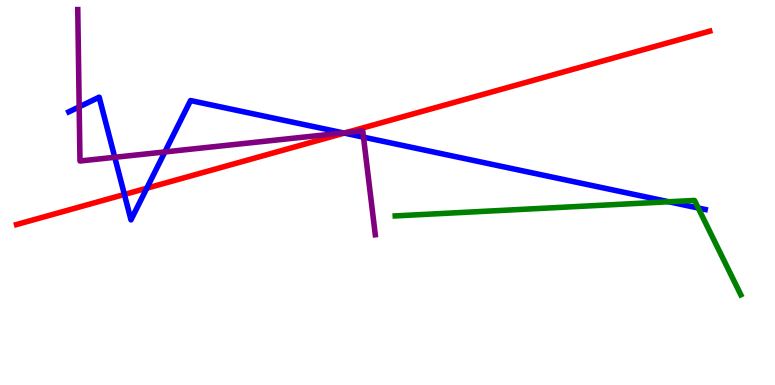[{'lines': ['blue', 'red'], 'intersections': [{'x': 1.61, 'y': 4.95}, {'x': 1.89, 'y': 5.11}, {'x': 4.44, 'y': 6.54}]}, {'lines': ['green', 'red'], 'intersections': []}, {'lines': ['purple', 'red'], 'intersections': [{'x': 4.47, 'y': 6.56}]}, {'lines': ['blue', 'green'], 'intersections': [{'x': 8.63, 'y': 4.76}, {'x': 9.01, 'y': 4.6}]}, {'lines': ['blue', 'purple'], 'intersections': [{'x': 1.02, 'y': 7.22}, {'x': 1.48, 'y': 5.91}, {'x': 2.13, 'y': 6.05}, {'x': 4.43, 'y': 6.55}, {'x': 4.69, 'y': 6.44}]}, {'lines': ['green', 'purple'], 'intersections': []}]